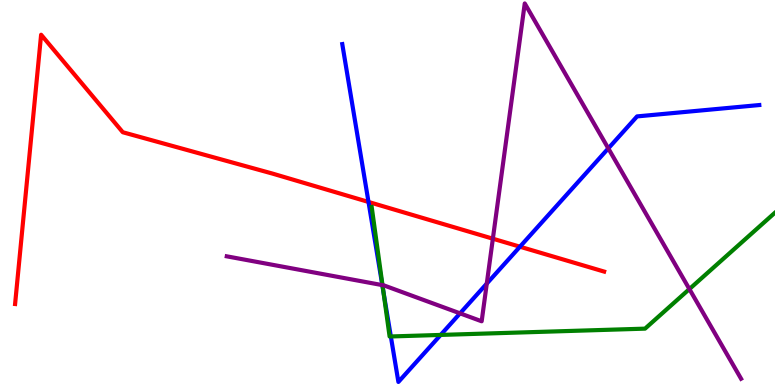[{'lines': ['blue', 'red'], 'intersections': [{'x': 4.75, 'y': 4.75}, {'x': 6.71, 'y': 3.59}]}, {'lines': ['green', 'red'], 'intersections': []}, {'lines': ['purple', 'red'], 'intersections': [{'x': 6.36, 'y': 3.8}]}, {'lines': ['blue', 'green'], 'intersections': [{'x': 4.95, 'y': 2.42}, {'x': 5.04, 'y': 1.26}, {'x': 5.69, 'y': 1.3}]}, {'lines': ['blue', 'purple'], 'intersections': [{'x': 4.93, 'y': 2.59}, {'x': 5.94, 'y': 1.86}, {'x': 6.28, 'y': 2.63}, {'x': 7.85, 'y': 6.15}]}, {'lines': ['green', 'purple'], 'intersections': [{'x': 4.94, 'y': 2.59}, {'x': 8.9, 'y': 2.49}]}]